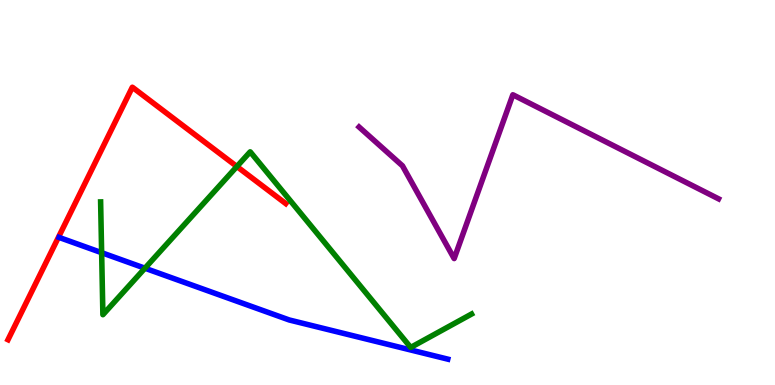[{'lines': ['blue', 'red'], 'intersections': []}, {'lines': ['green', 'red'], 'intersections': [{'x': 3.06, 'y': 5.67}]}, {'lines': ['purple', 'red'], 'intersections': []}, {'lines': ['blue', 'green'], 'intersections': [{'x': 1.31, 'y': 3.44}, {'x': 1.87, 'y': 3.03}]}, {'lines': ['blue', 'purple'], 'intersections': []}, {'lines': ['green', 'purple'], 'intersections': []}]